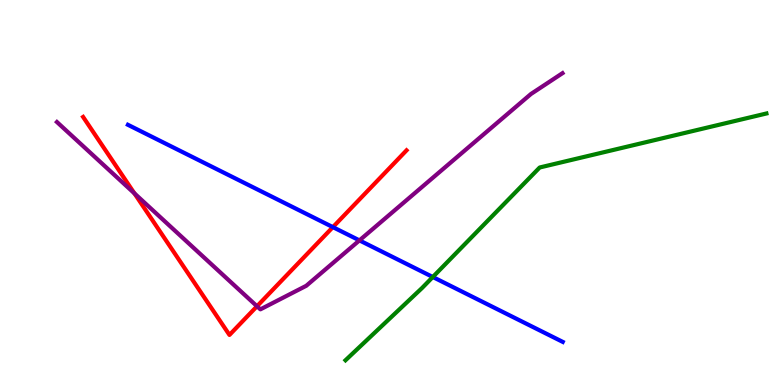[{'lines': ['blue', 'red'], 'intersections': [{'x': 4.3, 'y': 4.1}]}, {'lines': ['green', 'red'], 'intersections': []}, {'lines': ['purple', 'red'], 'intersections': [{'x': 1.73, 'y': 4.98}, {'x': 3.32, 'y': 2.05}]}, {'lines': ['blue', 'green'], 'intersections': [{'x': 5.58, 'y': 2.81}]}, {'lines': ['blue', 'purple'], 'intersections': [{'x': 4.64, 'y': 3.76}]}, {'lines': ['green', 'purple'], 'intersections': []}]